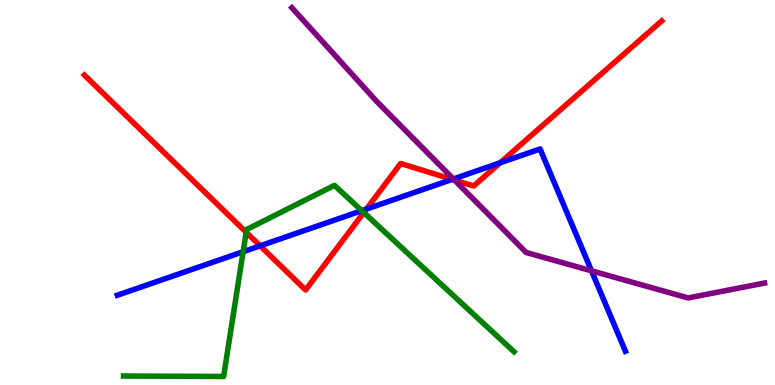[{'lines': ['blue', 'red'], 'intersections': [{'x': 3.36, 'y': 3.61}, {'x': 4.73, 'y': 4.57}, {'x': 5.83, 'y': 5.34}, {'x': 6.45, 'y': 5.77}]}, {'lines': ['green', 'red'], 'intersections': [{'x': 3.18, 'y': 3.97}, {'x': 4.69, 'y': 4.48}]}, {'lines': ['purple', 'red'], 'intersections': [{'x': 5.87, 'y': 5.32}]}, {'lines': ['blue', 'green'], 'intersections': [{'x': 3.14, 'y': 3.46}, {'x': 4.67, 'y': 4.53}]}, {'lines': ['blue', 'purple'], 'intersections': [{'x': 5.85, 'y': 5.35}, {'x': 7.63, 'y': 2.97}]}, {'lines': ['green', 'purple'], 'intersections': []}]